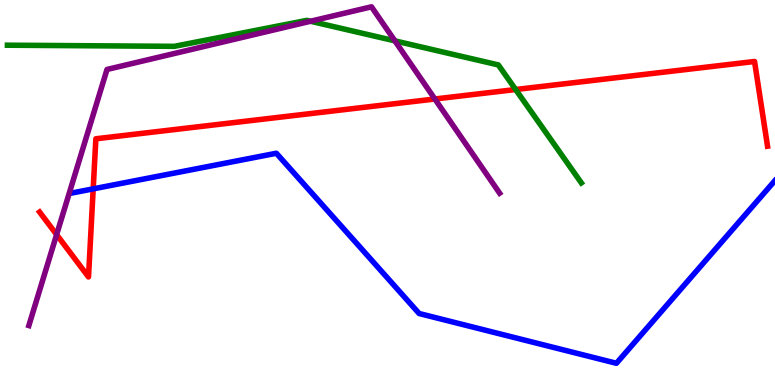[{'lines': ['blue', 'red'], 'intersections': [{'x': 1.2, 'y': 5.09}]}, {'lines': ['green', 'red'], 'intersections': [{'x': 6.65, 'y': 7.67}]}, {'lines': ['purple', 'red'], 'intersections': [{'x': 0.731, 'y': 3.91}, {'x': 5.61, 'y': 7.43}]}, {'lines': ['blue', 'green'], 'intersections': []}, {'lines': ['blue', 'purple'], 'intersections': []}, {'lines': ['green', 'purple'], 'intersections': [{'x': 4.01, 'y': 9.45}, {'x': 5.1, 'y': 8.94}]}]